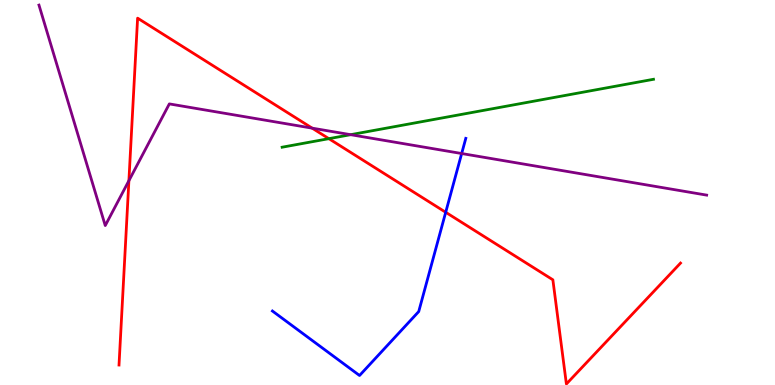[{'lines': ['blue', 'red'], 'intersections': [{'x': 5.75, 'y': 4.49}]}, {'lines': ['green', 'red'], 'intersections': [{'x': 4.24, 'y': 6.4}]}, {'lines': ['purple', 'red'], 'intersections': [{'x': 1.66, 'y': 5.31}, {'x': 4.03, 'y': 6.67}]}, {'lines': ['blue', 'green'], 'intersections': []}, {'lines': ['blue', 'purple'], 'intersections': [{'x': 5.96, 'y': 6.01}]}, {'lines': ['green', 'purple'], 'intersections': [{'x': 4.52, 'y': 6.5}]}]